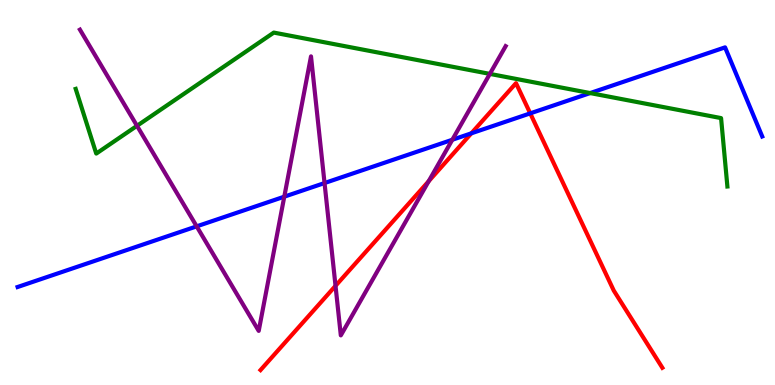[{'lines': ['blue', 'red'], 'intersections': [{'x': 6.08, 'y': 6.54}, {'x': 6.84, 'y': 7.06}]}, {'lines': ['green', 'red'], 'intersections': []}, {'lines': ['purple', 'red'], 'intersections': [{'x': 4.33, 'y': 2.58}, {'x': 5.53, 'y': 5.29}]}, {'lines': ['blue', 'green'], 'intersections': [{'x': 7.61, 'y': 7.58}]}, {'lines': ['blue', 'purple'], 'intersections': [{'x': 2.54, 'y': 4.12}, {'x': 3.67, 'y': 4.89}, {'x': 4.19, 'y': 5.25}, {'x': 5.84, 'y': 6.37}]}, {'lines': ['green', 'purple'], 'intersections': [{'x': 1.77, 'y': 6.73}, {'x': 6.32, 'y': 8.08}]}]